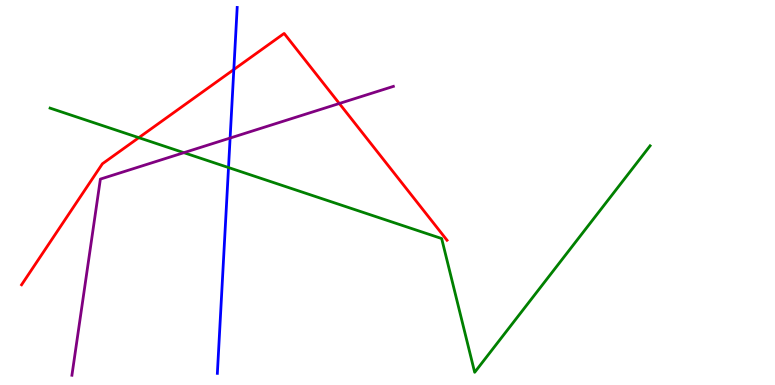[{'lines': ['blue', 'red'], 'intersections': [{'x': 3.02, 'y': 8.19}]}, {'lines': ['green', 'red'], 'intersections': [{'x': 1.79, 'y': 6.42}]}, {'lines': ['purple', 'red'], 'intersections': [{'x': 4.38, 'y': 7.31}]}, {'lines': ['blue', 'green'], 'intersections': [{'x': 2.95, 'y': 5.65}]}, {'lines': ['blue', 'purple'], 'intersections': [{'x': 2.97, 'y': 6.41}]}, {'lines': ['green', 'purple'], 'intersections': [{'x': 2.37, 'y': 6.03}]}]